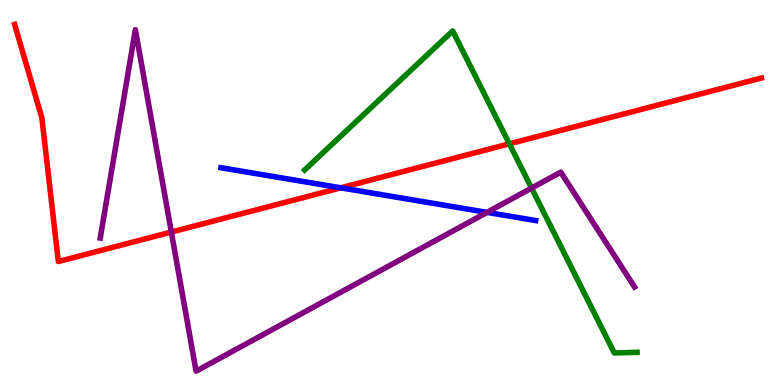[{'lines': ['blue', 'red'], 'intersections': [{'x': 4.4, 'y': 5.12}]}, {'lines': ['green', 'red'], 'intersections': [{'x': 6.57, 'y': 6.26}]}, {'lines': ['purple', 'red'], 'intersections': [{'x': 2.21, 'y': 3.97}]}, {'lines': ['blue', 'green'], 'intersections': []}, {'lines': ['blue', 'purple'], 'intersections': [{'x': 6.28, 'y': 4.48}]}, {'lines': ['green', 'purple'], 'intersections': [{'x': 6.86, 'y': 5.11}]}]